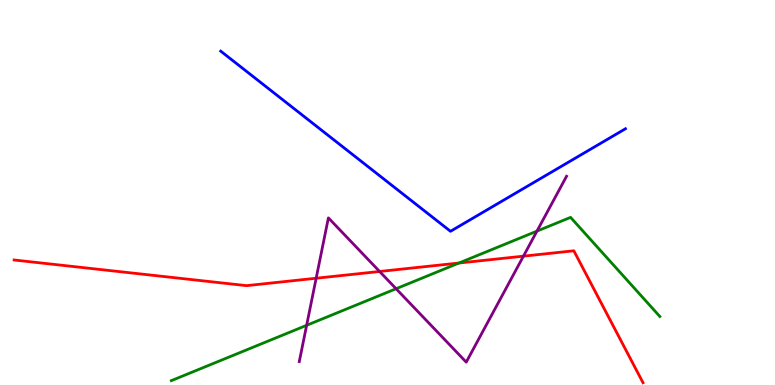[{'lines': ['blue', 'red'], 'intersections': []}, {'lines': ['green', 'red'], 'intersections': [{'x': 5.92, 'y': 3.17}]}, {'lines': ['purple', 'red'], 'intersections': [{'x': 4.08, 'y': 2.77}, {'x': 4.9, 'y': 2.95}, {'x': 6.75, 'y': 3.35}]}, {'lines': ['blue', 'green'], 'intersections': []}, {'lines': ['blue', 'purple'], 'intersections': []}, {'lines': ['green', 'purple'], 'intersections': [{'x': 3.96, 'y': 1.55}, {'x': 5.11, 'y': 2.5}, {'x': 6.93, 'y': 4.0}]}]